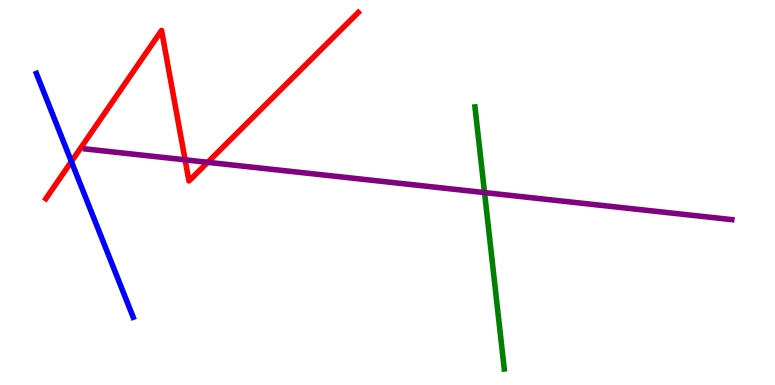[{'lines': ['blue', 'red'], 'intersections': [{'x': 0.921, 'y': 5.8}]}, {'lines': ['green', 'red'], 'intersections': []}, {'lines': ['purple', 'red'], 'intersections': [{'x': 2.39, 'y': 5.85}, {'x': 2.68, 'y': 5.78}]}, {'lines': ['blue', 'green'], 'intersections': []}, {'lines': ['blue', 'purple'], 'intersections': []}, {'lines': ['green', 'purple'], 'intersections': [{'x': 6.25, 'y': 5.0}]}]